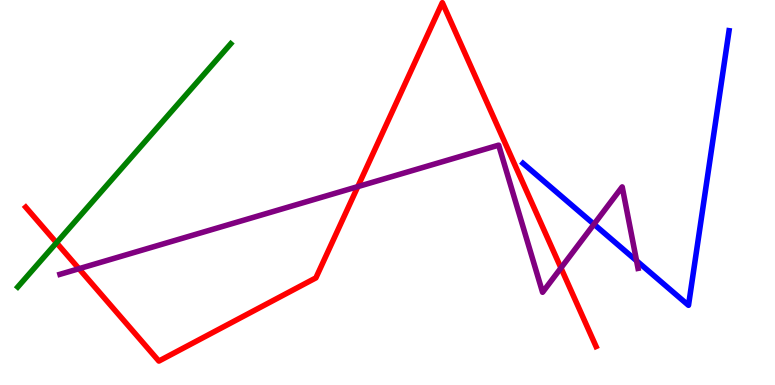[{'lines': ['blue', 'red'], 'intersections': []}, {'lines': ['green', 'red'], 'intersections': [{'x': 0.729, 'y': 3.69}]}, {'lines': ['purple', 'red'], 'intersections': [{'x': 1.02, 'y': 3.02}, {'x': 4.62, 'y': 5.15}, {'x': 7.24, 'y': 3.04}]}, {'lines': ['blue', 'green'], 'intersections': []}, {'lines': ['blue', 'purple'], 'intersections': [{'x': 7.66, 'y': 4.18}, {'x': 8.21, 'y': 3.23}]}, {'lines': ['green', 'purple'], 'intersections': []}]